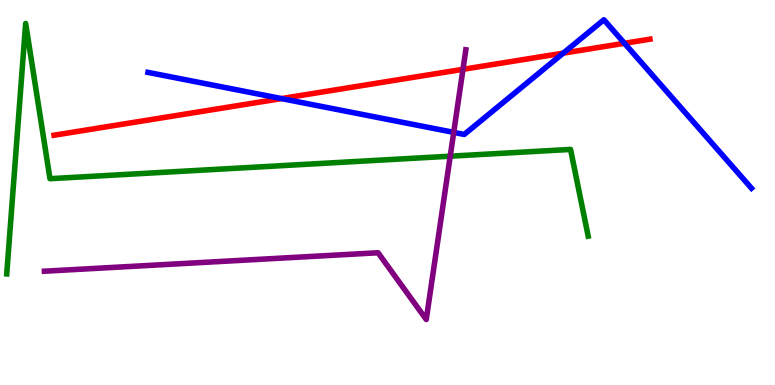[{'lines': ['blue', 'red'], 'intersections': [{'x': 3.63, 'y': 7.44}, {'x': 7.27, 'y': 8.62}, {'x': 8.06, 'y': 8.88}]}, {'lines': ['green', 'red'], 'intersections': []}, {'lines': ['purple', 'red'], 'intersections': [{'x': 5.97, 'y': 8.2}]}, {'lines': ['blue', 'green'], 'intersections': []}, {'lines': ['blue', 'purple'], 'intersections': [{'x': 5.85, 'y': 6.56}]}, {'lines': ['green', 'purple'], 'intersections': [{'x': 5.81, 'y': 5.94}]}]